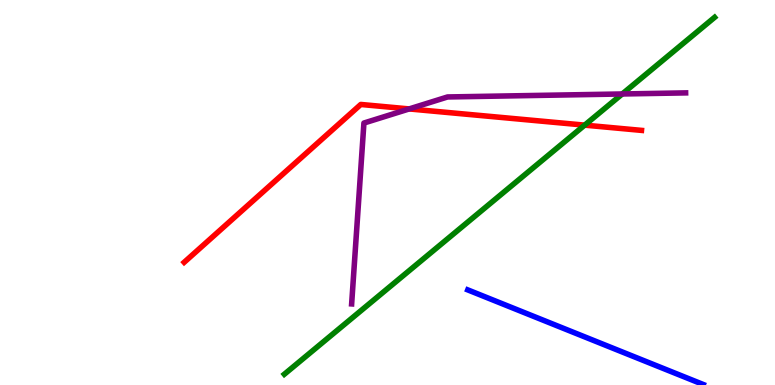[{'lines': ['blue', 'red'], 'intersections': []}, {'lines': ['green', 'red'], 'intersections': [{'x': 7.54, 'y': 6.75}]}, {'lines': ['purple', 'red'], 'intersections': [{'x': 5.28, 'y': 7.17}]}, {'lines': ['blue', 'green'], 'intersections': []}, {'lines': ['blue', 'purple'], 'intersections': []}, {'lines': ['green', 'purple'], 'intersections': [{'x': 8.03, 'y': 7.56}]}]